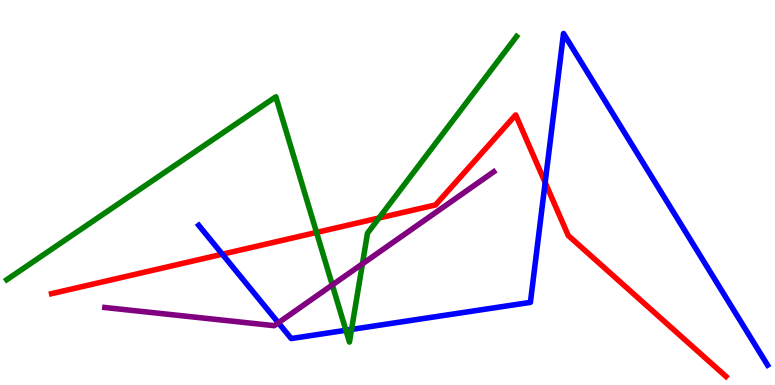[{'lines': ['blue', 'red'], 'intersections': [{'x': 2.87, 'y': 3.4}, {'x': 7.03, 'y': 5.26}]}, {'lines': ['green', 'red'], 'intersections': [{'x': 4.08, 'y': 3.96}, {'x': 4.89, 'y': 4.34}]}, {'lines': ['purple', 'red'], 'intersections': []}, {'lines': ['blue', 'green'], 'intersections': [{'x': 4.46, 'y': 1.42}, {'x': 4.54, 'y': 1.44}]}, {'lines': ['blue', 'purple'], 'intersections': [{'x': 3.59, 'y': 1.62}]}, {'lines': ['green', 'purple'], 'intersections': [{'x': 4.29, 'y': 2.6}, {'x': 4.68, 'y': 3.15}]}]